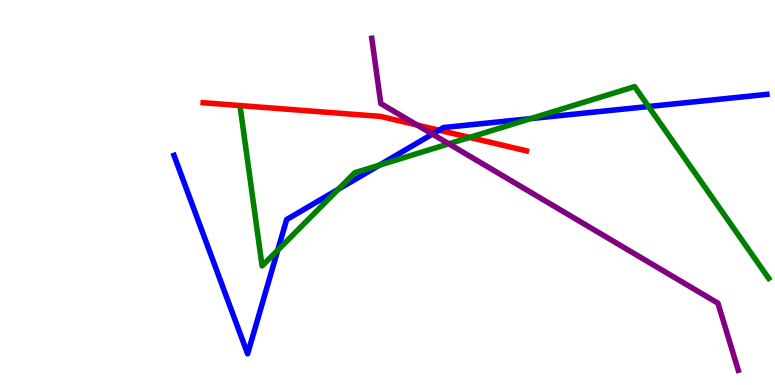[{'lines': ['blue', 'red'], 'intersections': [{'x': 5.66, 'y': 6.62}]}, {'lines': ['green', 'red'], 'intersections': [{'x': 6.06, 'y': 6.43}]}, {'lines': ['purple', 'red'], 'intersections': [{'x': 5.38, 'y': 6.75}]}, {'lines': ['blue', 'green'], 'intersections': [{'x': 3.58, 'y': 3.5}, {'x': 4.37, 'y': 5.08}, {'x': 4.9, 'y': 5.71}, {'x': 6.85, 'y': 6.92}, {'x': 8.37, 'y': 7.23}]}, {'lines': ['blue', 'purple'], 'intersections': [{'x': 5.58, 'y': 6.52}]}, {'lines': ['green', 'purple'], 'intersections': [{'x': 5.79, 'y': 6.26}]}]